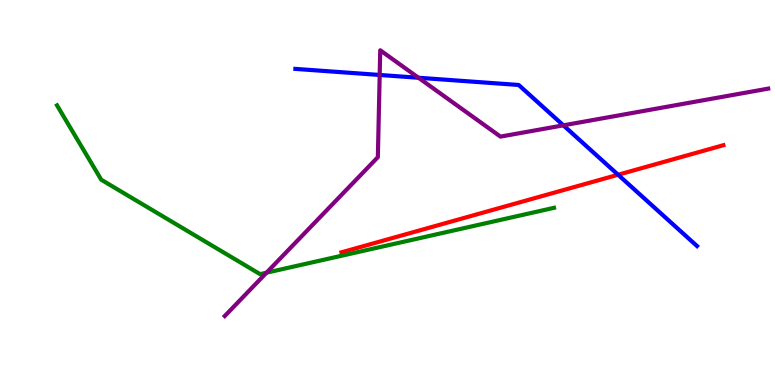[{'lines': ['blue', 'red'], 'intersections': [{'x': 7.98, 'y': 5.46}]}, {'lines': ['green', 'red'], 'intersections': []}, {'lines': ['purple', 'red'], 'intersections': []}, {'lines': ['blue', 'green'], 'intersections': []}, {'lines': ['blue', 'purple'], 'intersections': [{'x': 4.9, 'y': 8.05}, {'x': 5.4, 'y': 7.98}, {'x': 7.27, 'y': 6.74}]}, {'lines': ['green', 'purple'], 'intersections': [{'x': 3.44, 'y': 2.92}]}]